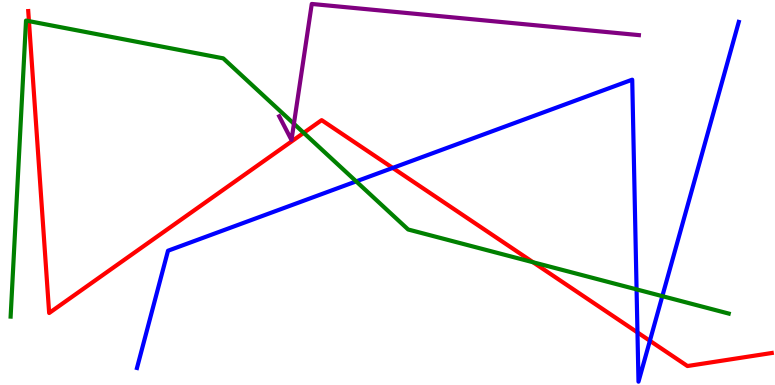[{'lines': ['blue', 'red'], 'intersections': [{'x': 5.07, 'y': 5.64}, {'x': 8.23, 'y': 1.37}, {'x': 8.39, 'y': 1.15}]}, {'lines': ['green', 'red'], 'intersections': [{'x': 0.373, 'y': 9.45}, {'x': 3.92, 'y': 6.55}, {'x': 6.88, 'y': 3.19}]}, {'lines': ['purple', 'red'], 'intersections': []}, {'lines': ['blue', 'green'], 'intersections': [{'x': 4.6, 'y': 5.29}, {'x': 8.21, 'y': 2.48}, {'x': 8.55, 'y': 2.31}]}, {'lines': ['blue', 'purple'], 'intersections': []}, {'lines': ['green', 'purple'], 'intersections': [{'x': 3.79, 'y': 6.79}]}]